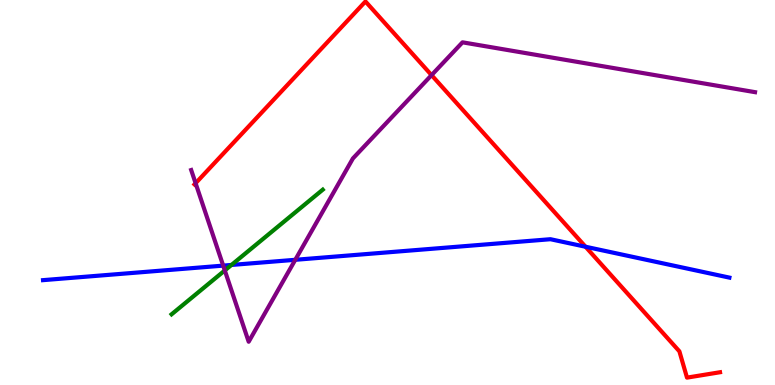[{'lines': ['blue', 'red'], 'intersections': [{'x': 7.56, 'y': 3.59}]}, {'lines': ['green', 'red'], 'intersections': []}, {'lines': ['purple', 'red'], 'intersections': [{'x': 2.52, 'y': 5.24}, {'x': 5.57, 'y': 8.05}]}, {'lines': ['blue', 'green'], 'intersections': [{'x': 2.99, 'y': 3.12}]}, {'lines': ['blue', 'purple'], 'intersections': [{'x': 2.88, 'y': 3.1}, {'x': 3.81, 'y': 3.25}]}, {'lines': ['green', 'purple'], 'intersections': [{'x': 2.9, 'y': 2.98}]}]